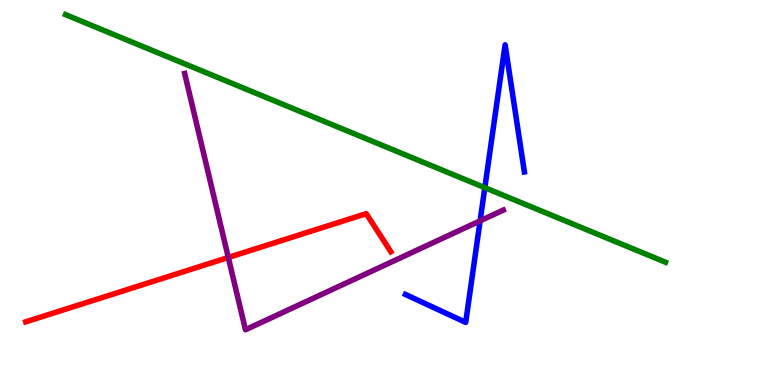[{'lines': ['blue', 'red'], 'intersections': []}, {'lines': ['green', 'red'], 'intersections': []}, {'lines': ['purple', 'red'], 'intersections': [{'x': 2.95, 'y': 3.31}]}, {'lines': ['blue', 'green'], 'intersections': [{'x': 6.26, 'y': 5.13}]}, {'lines': ['blue', 'purple'], 'intersections': [{'x': 6.19, 'y': 4.26}]}, {'lines': ['green', 'purple'], 'intersections': []}]